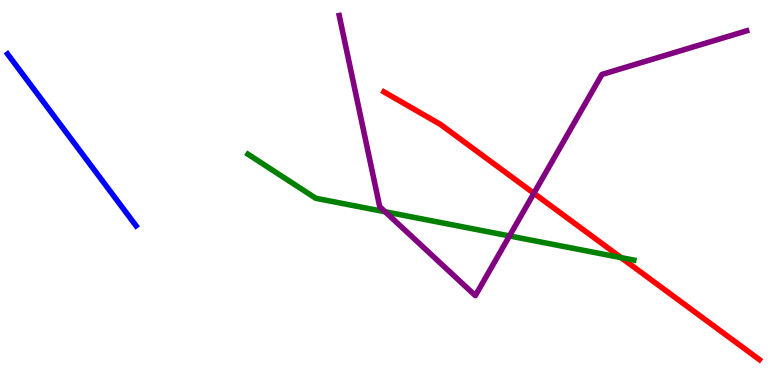[{'lines': ['blue', 'red'], 'intersections': []}, {'lines': ['green', 'red'], 'intersections': [{'x': 8.01, 'y': 3.31}]}, {'lines': ['purple', 'red'], 'intersections': [{'x': 6.89, 'y': 4.98}]}, {'lines': ['blue', 'green'], 'intersections': []}, {'lines': ['blue', 'purple'], 'intersections': []}, {'lines': ['green', 'purple'], 'intersections': [{'x': 4.97, 'y': 4.5}, {'x': 6.57, 'y': 3.87}]}]